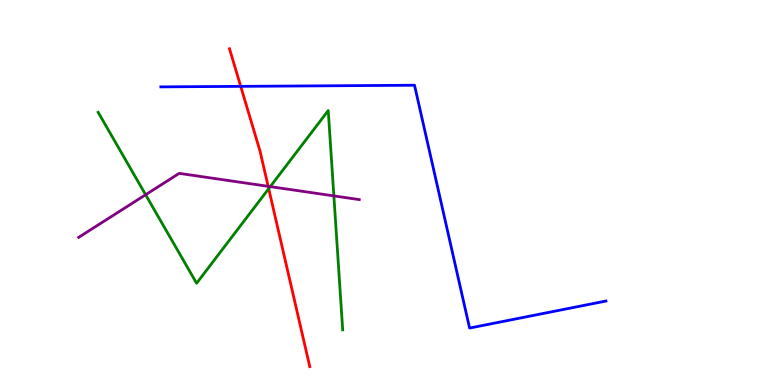[{'lines': ['blue', 'red'], 'intersections': [{'x': 3.11, 'y': 7.76}]}, {'lines': ['green', 'red'], 'intersections': [{'x': 3.47, 'y': 5.1}]}, {'lines': ['purple', 'red'], 'intersections': [{'x': 3.46, 'y': 5.16}]}, {'lines': ['blue', 'green'], 'intersections': []}, {'lines': ['blue', 'purple'], 'intersections': []}, {'lines': ['green', 'purple'], 'intersections': [{'x': 1.88, 'y': 4.94}, {'x': 3.49, 'y': 5.15}, {'x': 4.31, 'y': 4.91}]}]